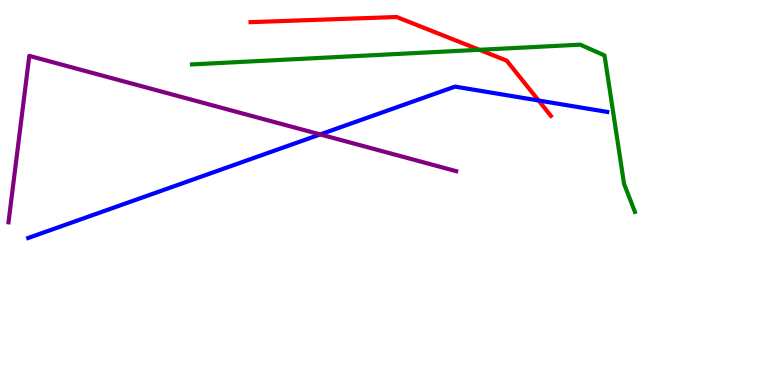[{'lines': ['blue', 'red'], 'intersections': [{'x': 6.95, 'y': 7.39}]}, {'lines': ['green', 'red'], 'intersections': [{'x': 6.19, 'y': 8.71}]}, {'lines': ['purple', 'red'], 'intersections': []}, {'lines': ['blue', 'green'], 'intersections': []}, {'lines': ['blue', 'purple'], 'intersections': [{'x': 4.13, 'y': 6.51}]}, {'lines': ['green', 'purple'], 'intersections': []}]